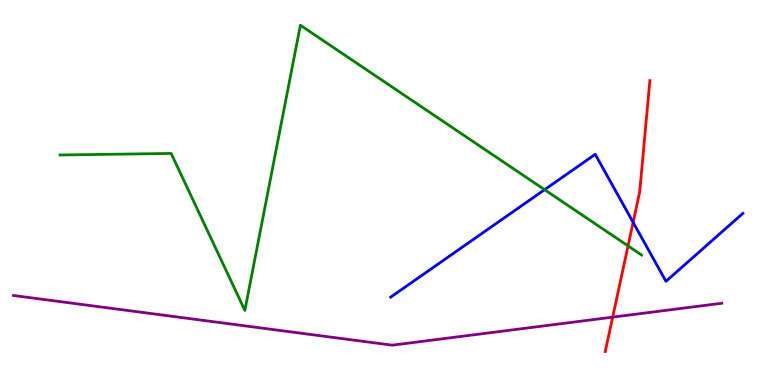[{'lines': ['blue', 'red'], 'intersections': [{'x': 8.17, 'y': 4.22}]}, {'lines': ['green', 'red'], 'intersections': [{'x': 8.1, 'y': 3.61}]}, {'lines': ['purple', 'red'], 'intersections': [{'x': 7.91, 'y': 1.76}]}, {'lines': ['blue', 'green'], 'intersections': [{'x': 7.03, 'y': 5.07}]}, {'lines': ['blue', 'purple'], 'intersections': []}, {'lines': ['green', 'purple'], 'intersections': []}]